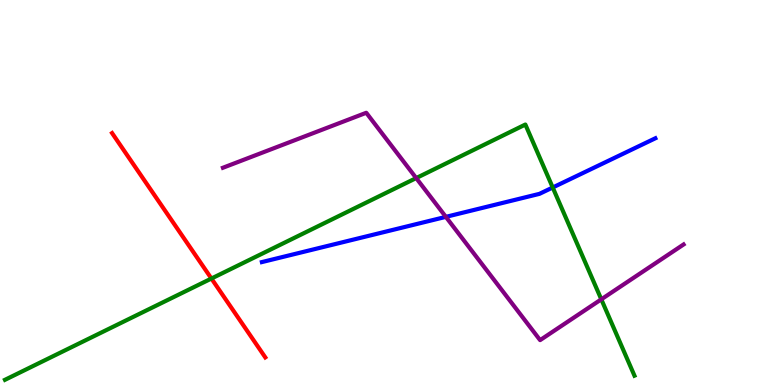[{'lines': ['blue', 'red'], 'intersections': []}, {'lines': ['green', 'red'], 'intersections': [{'x': 2.73, 'y': 2.77}]}, {'lines': ['purple', 'red'], 'intersections': []}, {'lines': ['blue', 'green'], 'intersections': [{'x': 7.13, 'y': 5.13}]}, {'lines': ['blue', 'purple'], 'intersections': [{'x': 5.75, 'y': 4.37}]}, {'lines': ['green', 'purple'], 'intersections': [{'x': 5.37, 'y': 5.37}, {'x': 7.76, 'y': 2.23}]}]